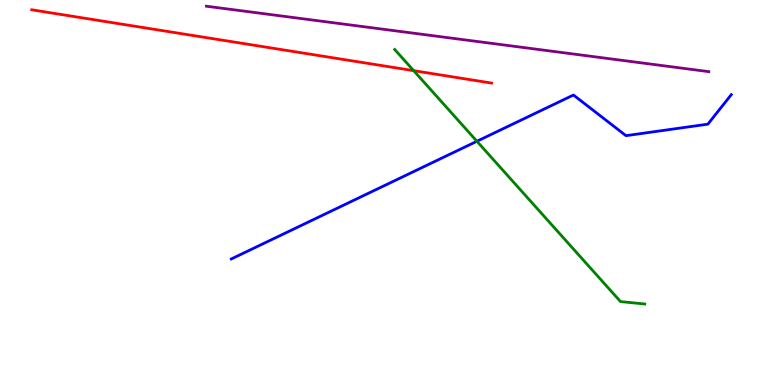[{'lines': ['blue', 'red'], 'intersections': []}, {'lines': ['green', 'red'], 'intersections': [{'x': 5.34, 'y': 8.16}]}, {'lines': ['purple', 'red'], 'intersections': []}, {'lines': ['blue', 'green'], 'intersections': [{'x': 6.15, 'y': 6.33}]}, {'lines': ['blue', 'purple'], 'intersections': []}, {'lines': ['green', 'purple'], 'intersections': []}]